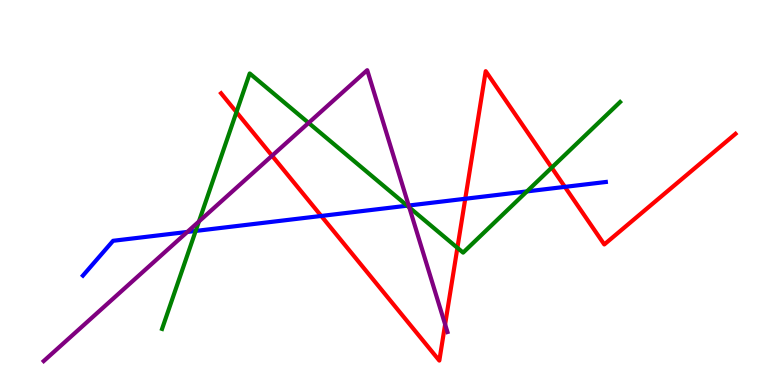[{'lines': ['blue', 'red'], 'intersections': [{'x': 4.15, 'y': 4.39}, {'x': 6.0, 'y': 4.84}, {'x': 7.29, 'y': 5.15}]}, {'lines': ['green', 'red'], 'intersections': [{'x': 3.05, 'y': 7.09}, {'x': 5.9, 'y': 3.56}, {'x': 7.12, 'y': 5.65}]}, {'lines': ['purple', 'red'], 'intersections': [{'x': 3.51, 'y': 5.96}, {'x': 5.74, 'y': 1.57}]}, {'lines': ['blue', 'green'], 'intersections': [{'x': 2.52, 'y': 4.0}, {'x': 5.25, 'y': 4.66}, {'x': 6.8, 'y': 5.03}]}, {'lines': ['blue', 'purple'], 'intersections': [{'x': 2.42, 'y': 3.98}, {'x': 5.27, 'y': 4.66}]}, {'lines': ['green', 'purple'], 'intersections': [{'x': 2.57, 'y': 4.25}, {'x': 3.98, 'y': 6.81}, {'x': 5.28, 'y': 4.61}]}]